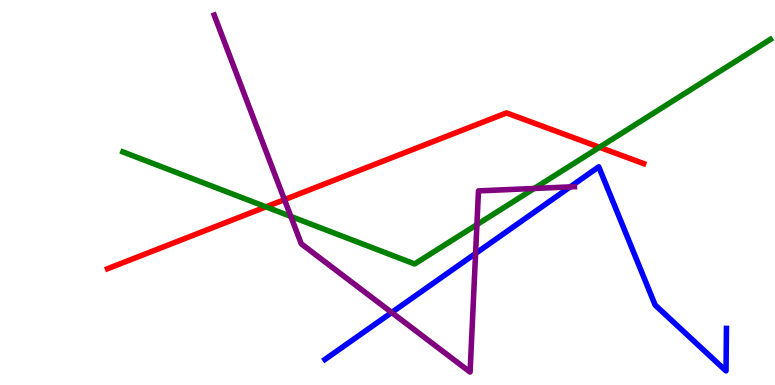[{'lines': ['blue', 'red'], 'intersections': []}, {'lines': ['green', 'red'], 'intersections': [{'x': 3.43, 'y': 4.63}, {'x': 7.74, 'y': 6.17}]}, {'lines': ['purple', 'red'], 'intersections': [{'x': 3.67, 'y': 4.81}]}, {'lines': ['blue', 'green'], 'intersections': []}, {'lines': ['blue', 'purple'], 'intersections': [{'x': 5.05, 'y': 1.88}, {'x': 6.14, 'y': 3.42}, {'x': 7.36, 'y': 5.15}]}, {'lines': ['green', 'purple'], 'intersections': [{'x': 3.75, 'y': 4.38}, {'x': 6.15, 'y': 4.17}, {'x': 6.89, 'y': 5.1}]}]